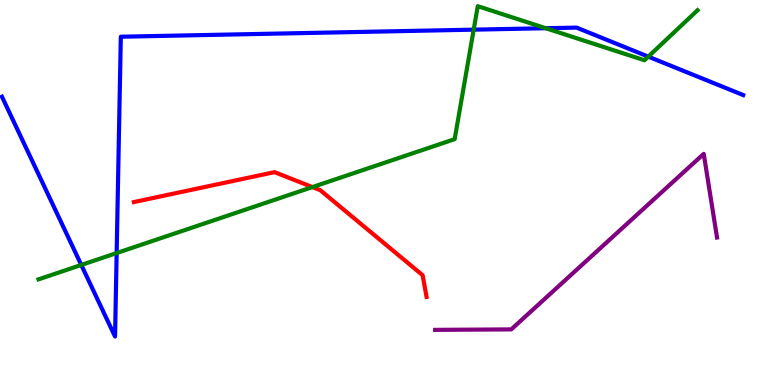[{'lines': ['blue', 'red'], 'intersections': []}, {'lines': ['green', 'red'], 'intersections': [{'x': 4.03, 'y': 5.14}]}, {'lines': ['purple', 'red'], 'intersections': []}, {'lines': ['blue', 'green'], 'intersections': [{'x': 1.05, 'y': 3.12}, {'x': 1.51, 'y': 3.43}, {'x': 6.11, 'y': 9.23}, {'x': 7.04, 'y': 9.27}, {'x': 8.36, 'y': 8.53}]}, {'lines': ['blue', 'purple'], 'intersections': []}, {'lines': ['green', 'purple'], 'intersections': []}]